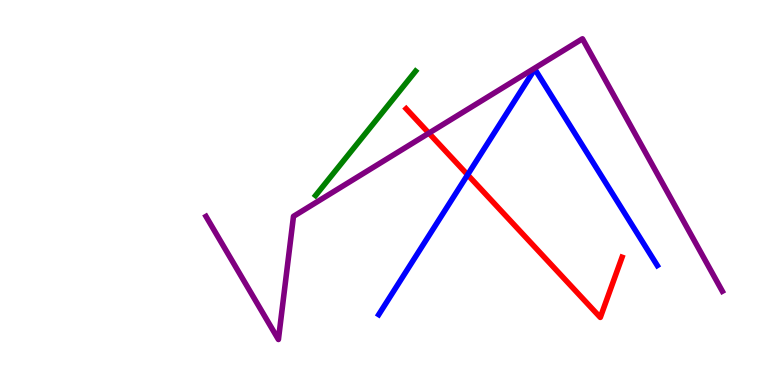[{'lines': ['blue', 'red'], 'intersections': [{'x': 6.03, 'y': 5.46}]}, {'lines': ['green', 'red'], 'intersections': []}, {'lines': ['purple', 'red'], 'intersections': [{'x': 5.53, 'y': 6.54}]}, {'lines': ['blue', 'green'], 'intersections': []}, {'lines': ['blue', 'purple'], 'intersections': []}, {'lines': ['green', 'purple'], 'intersections': []}]